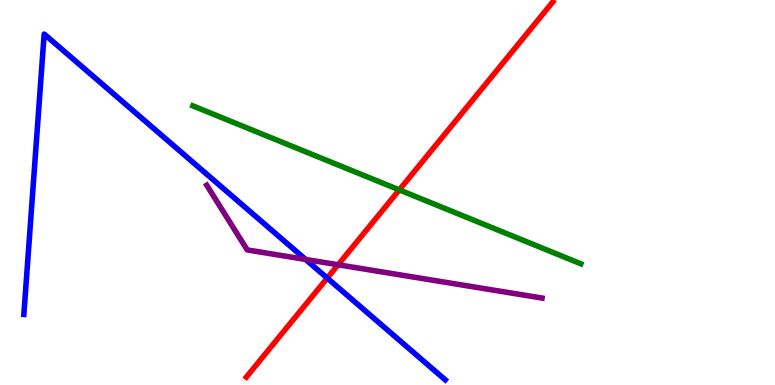[{'lines': ['blue', 'red'], 'intersections': [{'x': 4.22, 'y': 2.78}]}, {'lines': ['green', 'red'], 'intersections': [{'x': 5.15, 'y': 5.07}]}, {'lines': ['purple', 'red'], 'intersections': [{'x': 4.36, 'y': 3.12}]}, {'lines': ['blue', 'green'], 'intersections': []}, {'lines': ['blue', 'purple'], 'intersections': [{'x': 3.94, 'y': 3.26}]}, {'lines': ['green', 'purple'], 'intersections': []}]